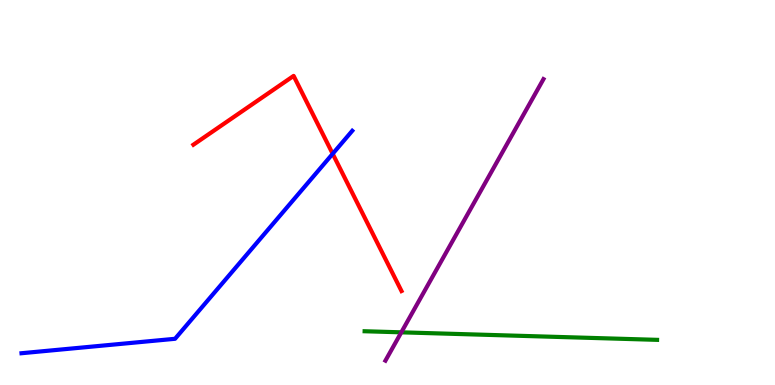[{'lines': ['blue', 'red'], 'intersections': [{'x': 4.29, 'y': 6.01}]}, {'lines': ['green', 'red'], 'intersections': []}, {'lines': ['purple', 'red'], 'intersections': []}, {'lines': ['blue', 'green'], 'intersections': []}, {'lines': ['blue', 'purple'], 'intersections': []}, {'lines': ['green', 'purple'], 'intersections': [{'x': 5.18, 'y': 1.37}]}]